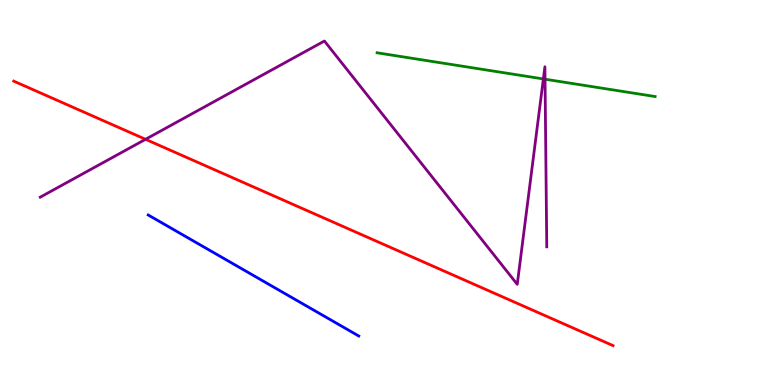[{'lines': ['blue', 'red'], 'intersections': []}, {'lines': ['green', 'red'], 'intersections': []}, {'lines': ['purple', 'red'], 'intersections': [{'x': 1.88, 'y': 6.38}]}, {'lines': ['blue', 'green'], 'intersections': []}, {'lines': ['blue', 'purple'], 'intersections': []}, {'lines': ['green', 'purple'], 'intersections': [{'x': 7.01, 'y': 7.95}, {'x': 7.03, 'y': 7.94}]}]